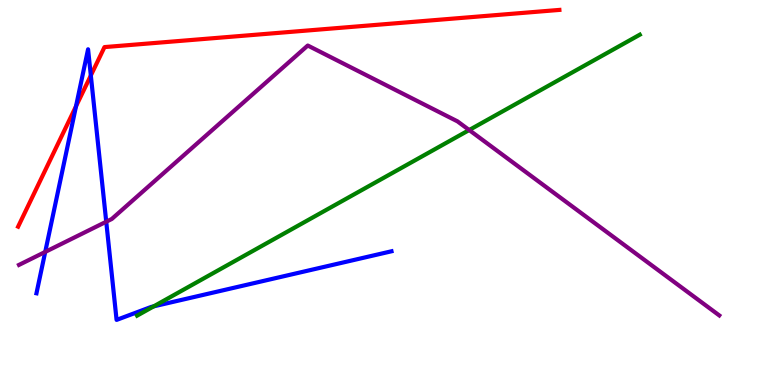[{'lines': ['blue', 'red'], 'intersections': [{'x': 0.981, 'y': 7.24}, {'x': 1.17, 'y': 8.04}]}, {'lines': ['green', 'red'], 'intersections': []}, {'lines': ['purple', 'red'], 'intersections': []}, {'lines': ['blue', 'green'], 'intersections': [{'x': 1.98, 'y': 2.04}]}, {'lines': ['blue', 'purple'], 'intersections': [{'x': 0.583, 'y': 3.46}, {'x': 1.37, 'y': 4.24}]}, {'lines': ['green', 'purple'], 'intersections': [{'x': 6.05, 'y': 6.62}]}]